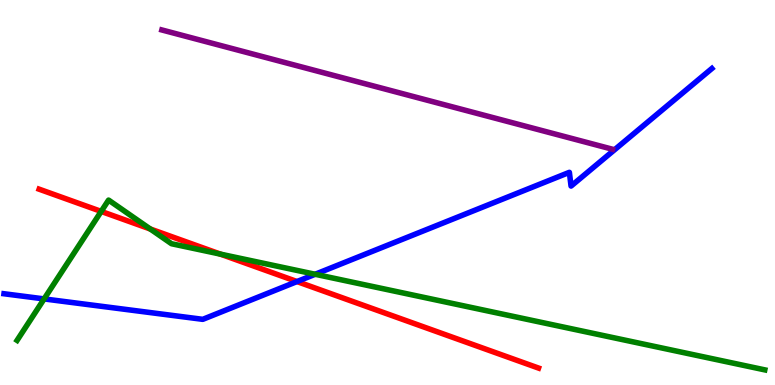[{'lines': ['blue', 'red'], 'intersections': [{'x': 3.83, 'y': 2.69}]}, {'lines': ['green', 'red'], 'intersections': [{'x': 1.31, 'y': 4.51}, {'x': 1.94, 'y': 4.05}, {'x': 2.84, 'y': 3.4}]}, {'lines': ['purple', 'red'], 'intersections': []}, {'lines': ['blue', 'green'], 'intersections': [{'x': 0.569, 'y': 2.24}, {'x': 4.07, 'y': 2.88}]}, {'lines': ['blue', 'purple'], 'intersections': []}, {'lines': ['green', 'purple'], 'intersections': []}]